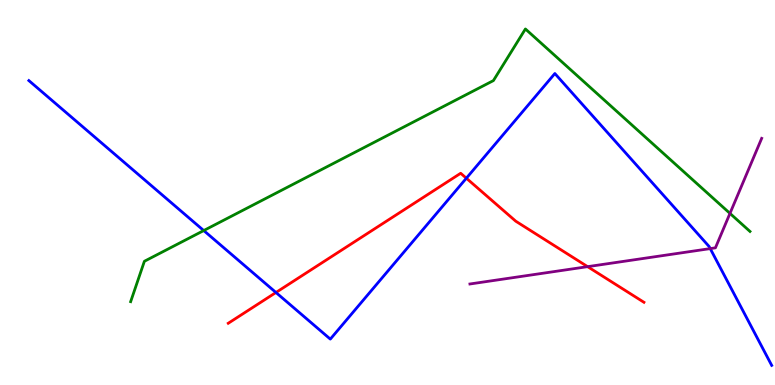[{'lines': ['blue', 'red'], 'intersections': [{'x': 3.56, 'y': 2.4}, {'x': 6.02, 'y': 5.37}]}, {'lines': ['green', 'red'], 'intersections': []}, {'lines': ['purple', 'red'], 'intersections': [{'x': 7.58, 'y': 3.07}]}, {'lines': ['blue', 'green'], 'intersections': [{'x': 2.63, 'y': 4.01}]}, {'lines': ['blue', 'purple'], 'intersections': [{'x': 9.16, 'y': 3.54}]}, {'lines': ['green', 'purple'], 'intersections': [{'x': 9.42, 'y': 4.46}]}]